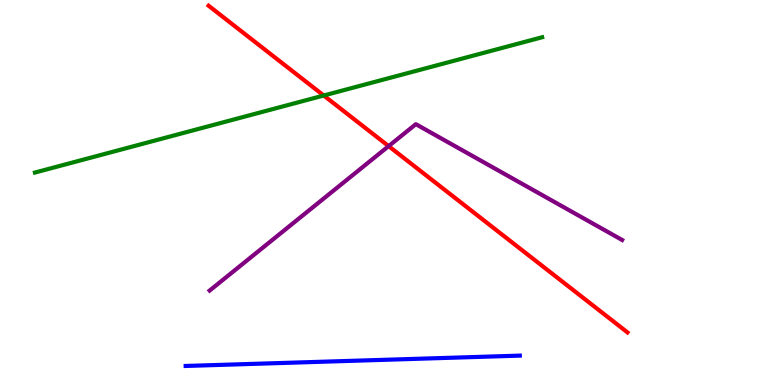[{'lines': ['blue', 'red'], 'intersections': []}, {'lines': ['green', 'red'], 'intersections': [{'x': 4.18, 'y': 7.52}]}, {'lines': ['purple', 'red'], 'intersections': [{'x': 5.01, 'y': 6.2}]}, {'lines': ['blue', 'green'], 'intersections': []}, {'lines': ['blue', 'purple'], 'intersections': []}, {'lines': ['green', 'purple'], 'intersections': []}]